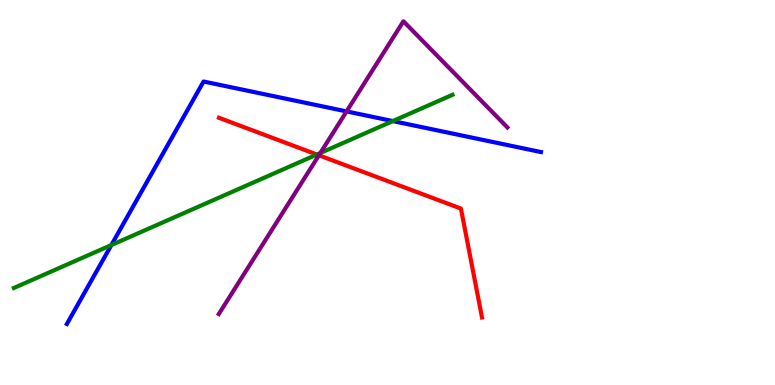[{'lines': ['blue', 'red'], 'intersections': []}, {'lines': ['green', 'red'], 'intersections': [{'x': 4.09, 'y': 5.99}]}, {'lines': ['purple', 'red'], 'intersections': [{'x': 4.11, 'y': 5.97}]}, {'lines': ['blue', 'green'], 'intersections': [{'x': 1.44, 'y': 3.64}, {'x': 5.07, 'y': 6.86}]}, {'lines': ['blue', 'purple'], 'intersections': [{'x': 4.47, 'y': 7.11}]}, {'lines': ['green', 'purple'], 'intersections': [{'x': 4.13, 'y': 6.03}]}]